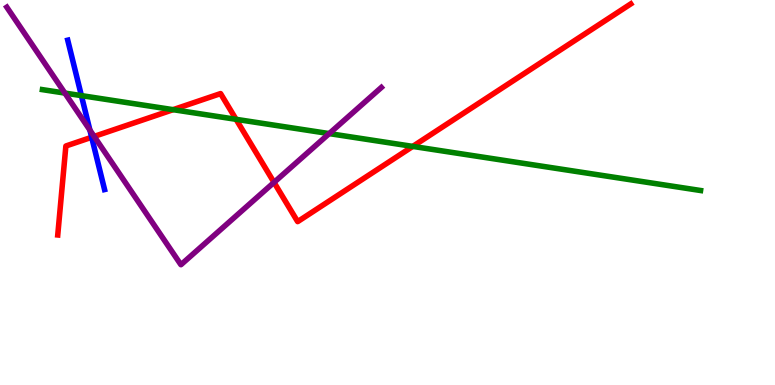[{'lines': ['blue', 'red'], 'intersections': [{'x': 1.18, 'y': 6.43}]}, {'lines': ['green', 'red'], 'intersections': [{'x': 2.23, 'y': 7.15}, {'x': 3.05, 'y': 6.9}, {'x': 5.33, 'y': 6.2}]}, {'lines': ['purple', 'red'], 'intersections': [{'x': 1.22, 'y': 6.46}, {'x': 3.54, 'y': 5.26}]}, {'lines': ['blue', 'green'], 'intersections': [{'x': 1.05, 'y': 7.52}]}, {'lines': ['blue', 'purple'], 'intersections': [{'x': 1.16, 'y': 6.62}]}, {'lines': ['green', 'purple'], 'intersections': [{'x': 0.837, 'y': 7.58}, {'x': 4.25, 'y': 6.53}]}]